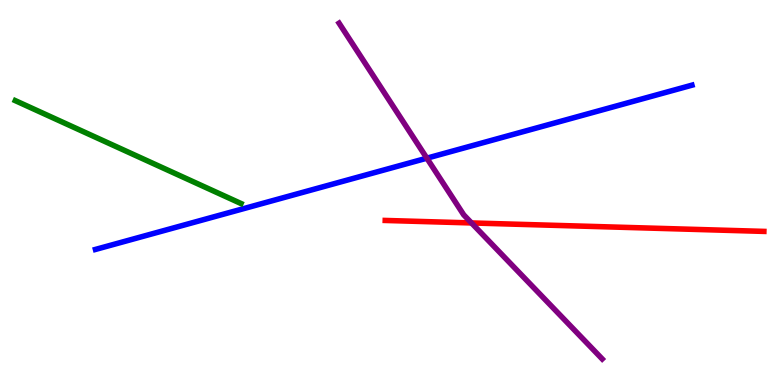[{'lines': ['blue', 'red'], 'intersections': []}, {'lines': ['green', 'red'], 'intersections': []}, {'lines': ['purple', 'red'], 'intersections': [{'x': 6.08, 'y': 4.21}]}, {'lines': ['blue', 'green'], 'intersections': []}, {'lines': ['blue', 'purple'], 'intersections': [{'x': 5.51, 'y': 5.89}]}, {'lines': ['green', 'purple'], 'intersections': []}]